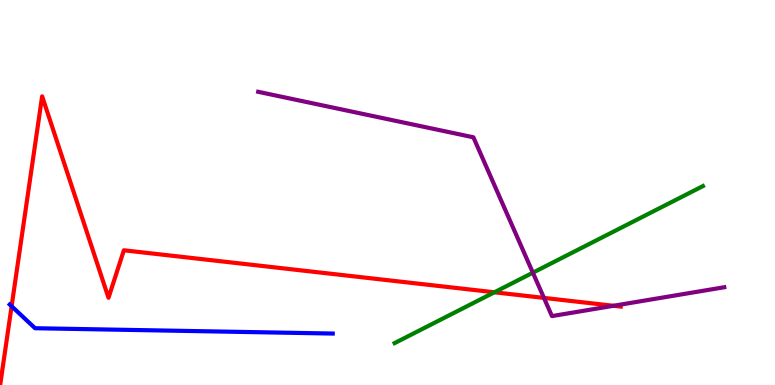[{'lines': ['blue', 'red'], 'intersections': [{'x': 0.15, 'y': 2.05}]}, {'lines': ['green', 'red'], 'intersections': [{'x': 6.38, 'y': 2.41}]}, {'lines': ['purple', 'red'], 'intersections': [{'x': 7.02, 'y': 2.26}, {'x': 7.92, 'y': 2.06}]}, {'lines': ['blue', 'green'], 'intersections': []}, {'lines': ['blue', 'purple'], 'intersections': []}, {'lines': ['green', 'purple'], 'intersections': [{'x': 6.88, 'y': 2.92}]}]